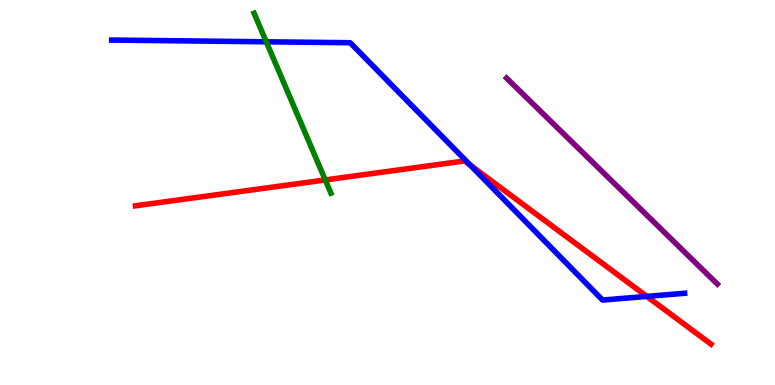[{'lines': ['blue', 'red'], 'intersections': [{'x': 6.07, 'y': 5.71}, {'x': 8.35, 'y': 2.3}]}, {'lines': ['green', 'red'], 'intersections': [{'x': 4.2, 'y': 5.33}]}, {'lines': ['purple', 'red'], 'intersections': []}, {'lines': ['blue', 'green'], 'intersections': [{'x': 3.44, 'y': 8.91}]}, {'lines': ['blue', 'purple'], 'intersections': []}, {'lines': ['green', 'purple'], 'intersections': []}]